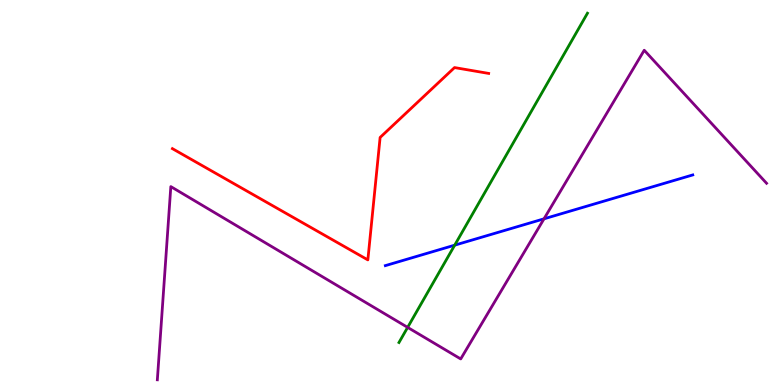[{'lines': ['blue', 'red'], 'intersections': []}, {'lines': ['green', 'red'], 'intersections': []}, {'lines': ['purple', 'red'], 'intersections': []}, {'lines': ['blue', 'green'], 'intersections': [{'x': 5.87, 'y': 3.63}]}, {'lines': ['blue', 'purple'], 'intersections': [{'x': 7.02, 'y': 4.32}]}, {'lines': ['green', 'purple'], 'intersections': [{'x': 5.26, 'y': 1.5}]}]